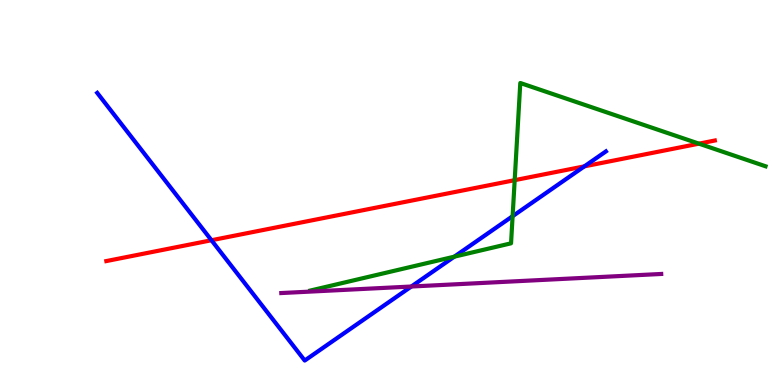[{'lines': ['blue', 'red'], 'intersections': [{'x': 2.73, 'y': 3.76}, {'x': 7.54, 'y': 5.68}]}, {'lines': ['green', 'red'], 'intersections': [{'x': 6.64, 'y': 5.32}, {'x': 9.02, 'y': 6.27}]}, {'lines': ['purple', 'red'], 'intersections': []}, {'lines': ['blue', 'green'], 'intersections': [{'x': 5.86, 'y': 3.33}, {'x': 6.61, 'y': 4.38}]}, {'lines': ['blue', 'purple'], 'intersections': [{'x': 5.31, 'y': 2.56}]}, {'lines': ['green', 'purple'], 'intersections': []}]